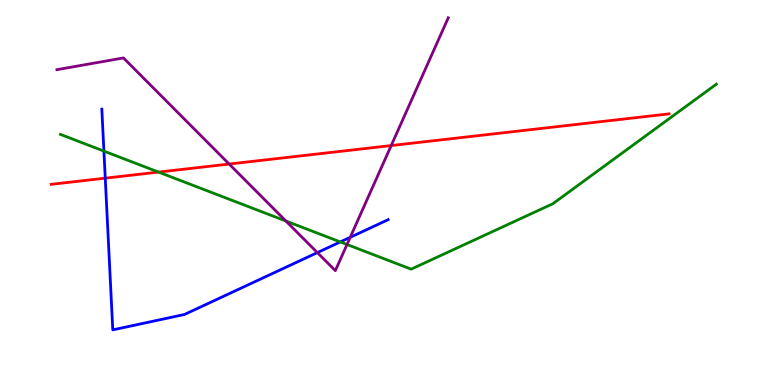[{'lines': ['blue', 'red'], 'intersections': [{'x': 1.36, 'y': 5.37}]}, {'lines': ['green', 'red'], 'intersections': [{'x': 2.05, 'y': 5.53}]}, {'lines': ['purple', 'red'], 'intersections': [{'x': 2.96, 'y': 5.74}, {'x': 5.05, 'y': 6.22}]}, {'lines': ['blue', 'green'], 'intersections': [{'x': 1.34, 'y': 6.08}, {'x': 4.39, 'y': 3.72}]}, {'lines': ['blue', 'purple'], 'intersections': [{'x': 4.1, 'y': 3.44}, {'x': 4.52, 'y': 3.84}]}, {'lines': ['green', 'purple'], 'intersections': [{'x': 3.69, 'y': 4.26}, {'x': 4.48, 'y': 3.65}]}]